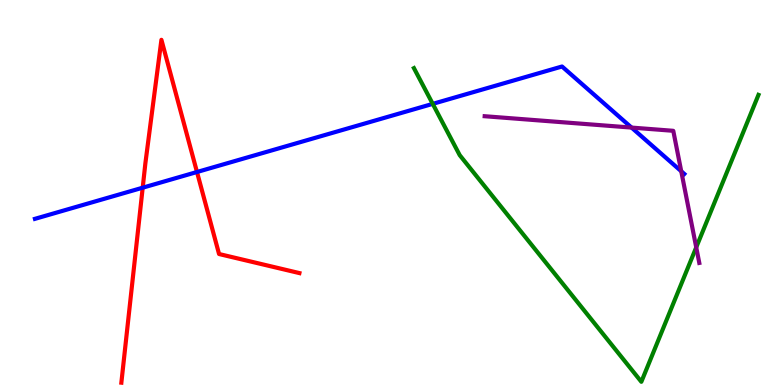[{'lines': ['blue', 'red'], 'intersections': [{'x': 1.84, 'y': 5.12}, {'x': 2.54, 'y': 5.53}]}, {'lines': ['green', 'red'], 'intersections': []}, {'lines': ['purple', 'red'], 'intersections': []}, {'lines': ['blue', 'green'], 'intersections': [{'x': 5.58, 'y': 7.3}]}, {'lines': ['blue', 'purple'], 'intersections': [{'x': 8.15, 'y': 6.69}, {'x': 8.79, 'y': 5.55}]}, {'lines': ['green', 'purple'], 'intersections': [{'x': 8.98, 'y': 3.58}]}]